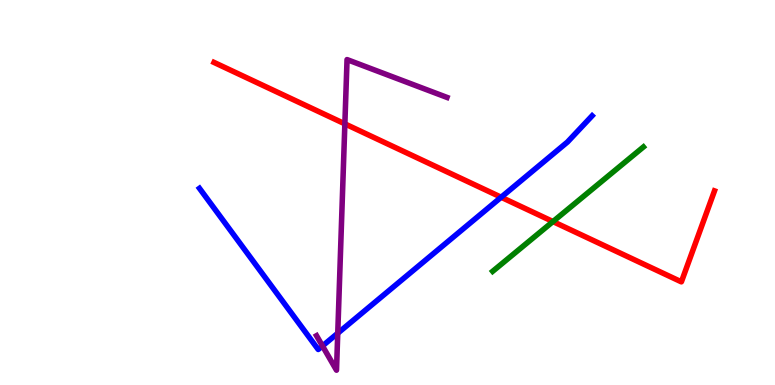[{'lines': ['blue', 'red'], 'intersections': [{'x': 6.47, 'y': 4.88}]}, {'lines': ['green', 'red'], 'intersections': [{'x': 7.14, 'y': 4.25}]}, {'lines': ['purple', 'red'], 'intersections': [{'x': 4.45, 'y': 6.78}]}, {'lines': ['blue', 'green'], 'intersections': []}, {'lines': ['blue', 'purple'], 'intersections': [{'x': 4.16, 'y': 1.01}, {'x': 4.36, 'y': 1.34}]}, {'lines': ['green', 'purple'], 'intersections': []}]